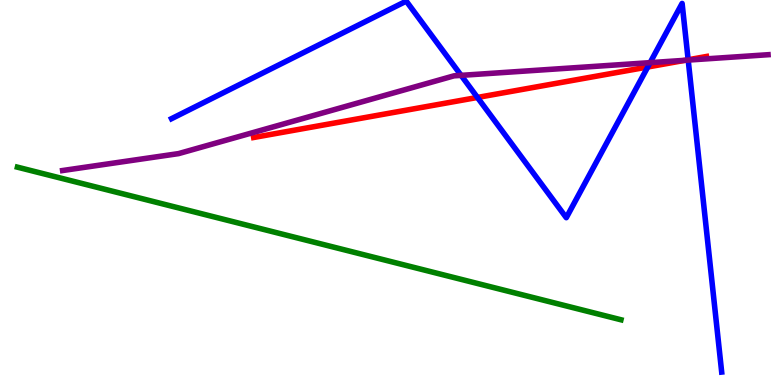[{'lines': ['blue', 'red'], 'intersections': [{'x': 6.16, 'y': 7.47}, {'x': 8.36, 'y': 8.26}, {'x': 8.88, 'y': 8.45}]}, {'lines': ['green', 'red'], 'intersections': []}, {'lines': ['purple', 'red'], 'intersections': [{'x': 8.84, 'y': 8.43}]}, {'lines': ['blue', 'green'], 'intersections': []}, {'lines': ['blue', 'purple'], 'intersections': [{'x': 5.95, 'y': 8.04}, {'x': 8.39, 'y': 8.37}, {'x': 8.88, 'y': 8.44}]}, {'lines': ['green', 'purple'], 'intersections': []}]